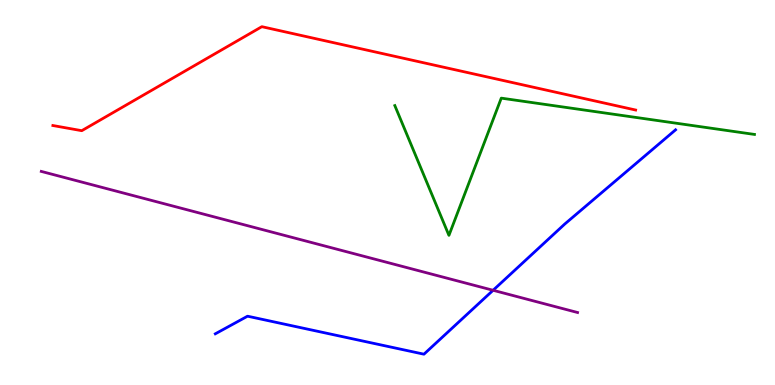[{'lines': ['blue', 'red'], 'intersections': []}, {'lines': ['green', 'red'], 'intersections': []}, {'lines': ['purple', 'red'], 'intersections': []}, {'lines': ['blue', 'green'], 'intersections': []}, {'lines': ['blue', 'purple'], 'intersections': [{'x': 6.36, 'y': 2.46}]}, {'lines': ['green', 'purple'], 'intersections': []}]